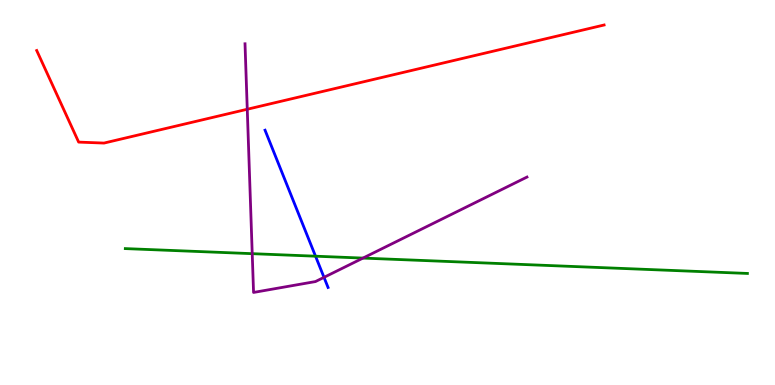[{'lines': ['blue', 'red'], 'intersections': []}, {'lines': ['green', 'red'], 'intersections': []}, {'lines': ['purple', 'red'], 'intersections': [{'x': 3.19, 'y': 7.16}]}, {'lines': ['blue', 'green'], 'intersections': [{'x': 4.07, 'y': 3.35}]}, {'lines': ['blue', 'purple'], 'intersections': [{'x': 4.18, 'y': 2.8}]}, {'lines': ['green', 'purple'], 'intersections': [{'x': 3.25, 'y': 3.41}, {'x': 4.68, 'y': 3.3}]}]